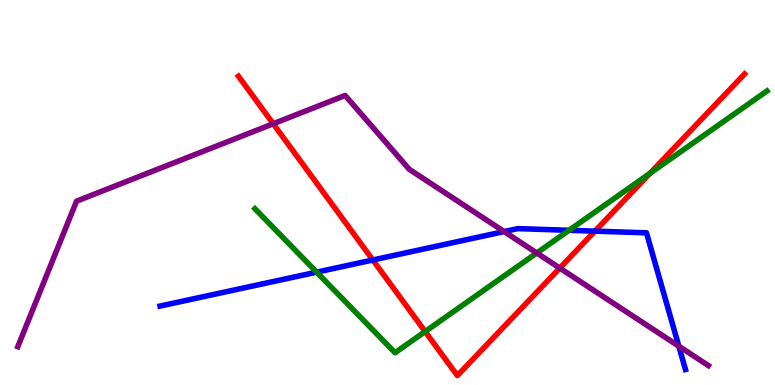[{'lines': ['blue', 'red'], 'intersections': [{'x': 4.81, 'y': 3.25}, {'x': 7.68, 'y': 4.0}]}, {'lines': ['green', 'red'], 'intersections': [{'x': 5.49, 'y': 1.39}, {'x': 8.39, 'y': 5.5}]}, {'lines': ['purple', 'red'], 'intersections': [{'x': 3.53, 'y': 6.79}, {'x': 7.22, 'y': 3.04}]}, {'lines': ['blue', 'green'], 'intersections': [{'x': 4.09, 'y': 2.93}, {'x': 7.34, 'y': 4.02}]}, {'lines': ['blue', 'purple'], 'intersections': [{'x': 6.5, 'y': 3.99}, {'x': 8.76, 'y': 1.01}]}, {'lines': ['green', 'purple'], 'intersections': [{'x': 6.93, 'y': 3.43}]}]